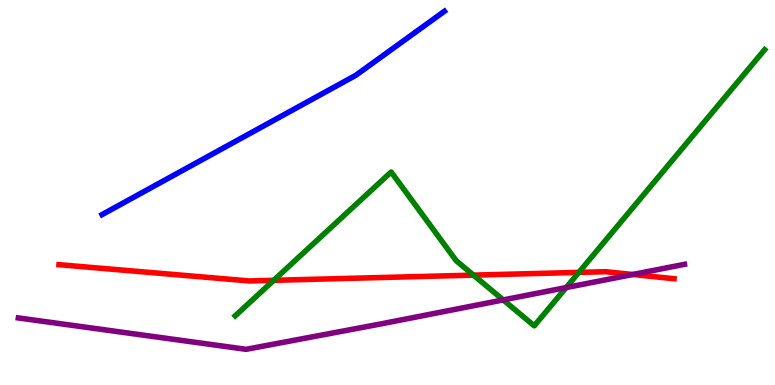[{'lines': ['blue', 'red'], 'intersections': []}, {'lines': ['green', 'red'], 'intersections': [{'x': 3.53, 'y': 2.72}, {'x': 6.11, 'y': 2.85}, {'x': 7.47, 'y': 2.92}]}, {'lines': ['purple', 'red'], 'intersections': [{'x': 8.16, 'y': 2.87}]}, {'lines': ['blue', 'green'], 'intersections': []}, {'lines': ['blue', 'purple'], 'intersections': []}, {'lines': ['green', 'purple'], 'intersections': [{'x': 6.49, 'y': 2.21}, {'x': 7.31, 'y': 2.53}]}]